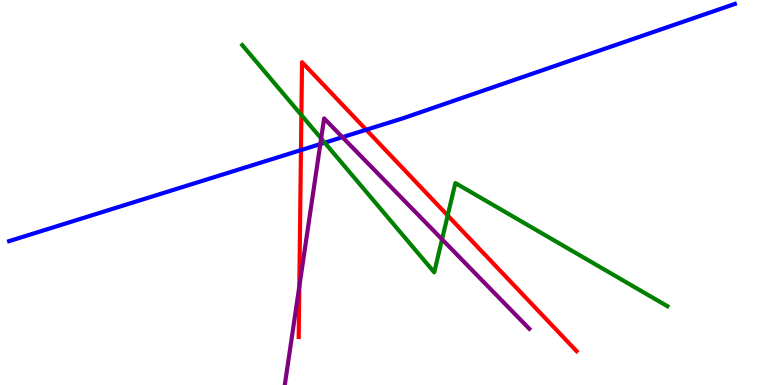[{'lines': ['blue', 'red'], 'intersections': [{'x': 3.88, 'y': 6.1}, {'x': 4.73, 'y': 6.63}]}, {'lines': ['green', 'red'], 'intersections': [{'x': 3.89, 'y': 7.01}, {'x': 5.78, 'y': 4.4}]}, {'lines': ['purple', 'red'], 'intersections': [{'x': 3.86, 'y': 2.56}]}, {'lines': ['blue', 'green'], 'intersections': [{'x': 4.19, 'y': 6.29}]}, {'lines': ['blue', 'purple'], 'intersections': [{'x': 4.13, 'y': 6.26}, {'x': 4.42, 'y': 6.44}]}, {'lines': ['green', 'purple'], 'intersections': [{'x': 4.14, 'y': 6.4}, {'x': 5.7, 'y': 3.78}]}]